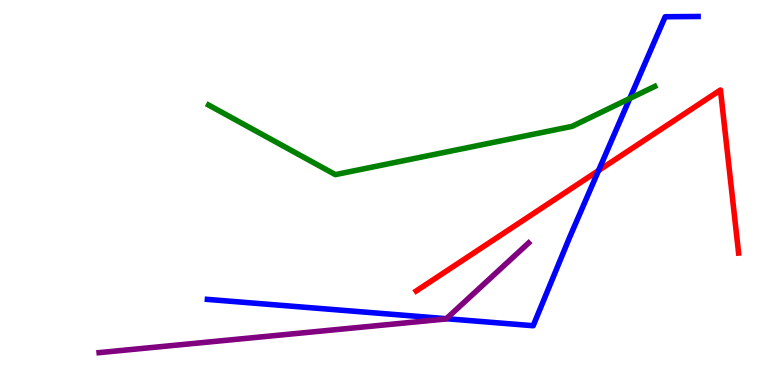[{'lines': ['blue', 'red'], 'intersections': [{'x': 7.72, 'y': 5.57}]}, {'lines': ['green', 'red'], 'intersections': []}, {'lines': ['purple', 'red'], 'intersections': []}, {'lines': ['blue', 'green'], 'intersections': [{'x': 8.13, 'y': 7.44}]}, {'lines': ['blue', 'purple'], 'intersections': [{'x': 5.76, 'y': 1.72}]}, {'lines': ['green', 'purple'], 'intersections': []}]